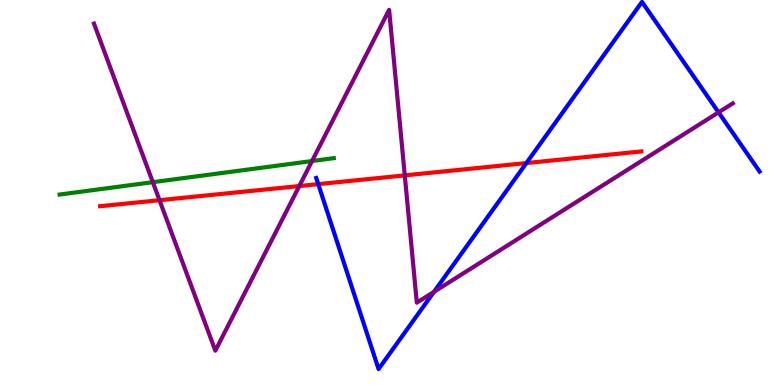[{'lines': ['blue', 'red'], 'intersections': [{'x': 4.11, 'y': 5.22}, {'x': 6.79, 'y': 5.76}]}, {'lines': ['green', 'red'], 'intersections': []}, {'lines': ['purple', 'red'], 'intersections': [{'x': 2.06, 'y': 4.8}, {'x': 3.86, 'y': 5.17}, {'x': 5.22, 'y': 5.44}]}, {'lines': ['blue', 'green'], 'intersections': []}, {'lines': ['blue', 'purple'], 'intersections': [{'x': 5.6, 'y': 2.42}, {'x': 9.27, 'y': 7.08}]}, {'lines': ['green', 'purple'], 'intersections': [{'x': 1.97, 'y': 5.27}, {'x': 4.03, 'y': 5.82}]}]